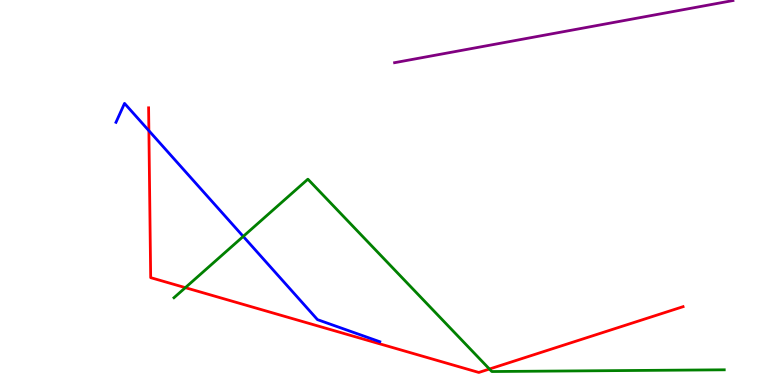[{'lines': ['blue', 'red'], 'intersections': [{'x': 1.92, 'y': 6.61}]}, {'lines': ['green', 'red'], 'intersections': [{'x': 2.39, 'y': 2.53}, {'x': 6.32, 'y': 0.415}]}, {'lines': ['purple', 'red'], 'intersections': []}, {'lines': ['blue', 'green'], 'intersections': [{'x': 3.14, 'y': 3.86}]}, {'lines': ['blue', 'purple'], 'intersections': []}, {'lines': ['green', 'purple'], 'intersections': []}]